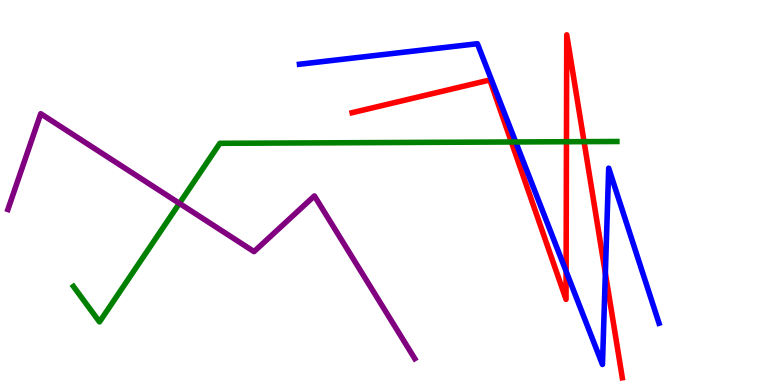[{'lines': ['blue', 'red'], 'intersections': [{'x': 7.3, 'y': 2.95}, {'x': 7.81, 'y': 2.9}]}, {'lines': ['green', 'red'], 'intersections': [{'x': 6.6, 'y': 6.31}, {'x': 7.31, 'y': 6.32}, {'x': 7.54, 'y': 6.32}]}, {'lines': ['purple', 'red'], 'intersections': []}, {'lines': ['blue', 'green'], 'intersections': [{'x': 6.65, 'y': 6.31}]}, {'lines': ['blue', 'purple'], 'intersections': []}, {'lines': ['green', 'purple'], 'intersections': [{'x': 2.31, 'y': 4.72}]}]